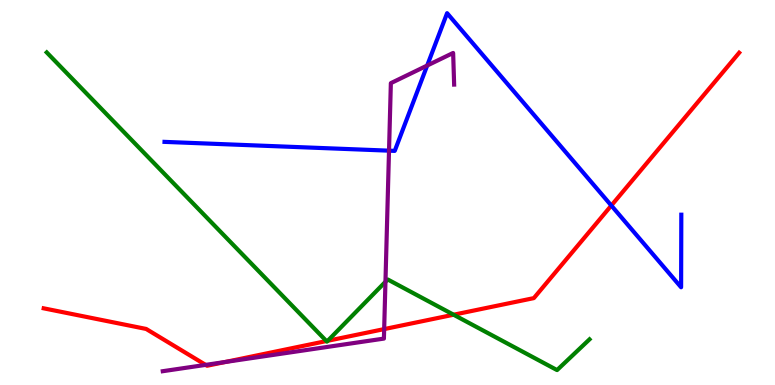[{'lines': ['blue', 'red'], 'intersections': [{'x': 7.89, 'y': 4.66}]}, {'lines': ['green', 'red'], 'intersections': [{'x': 4.21, 'y': 1.14}, {'x': 4.23, 'y': 1.15}, {'x': 5.85, 'y': 1.83}]}, {'lines': ['purple', 'red'], 'intersections': [{'x': 2.65, 'y': 0.523}, {'x': 2.91, 'y': 0.598}, {'x': 4.96, 'y': 1.45}]}, {'lines': ['blue', 'green'], 'intersections': []}, {'lines': ['blue', 'purple'], 'intersections': [{'x': 5.02, 'y': 6.09}, {'x': 5.51, 'y': 8.3}]}, {'lines': ['green', 'purple'], 'intersections': [{'x': 4.97, 'y': 2.68}]}]